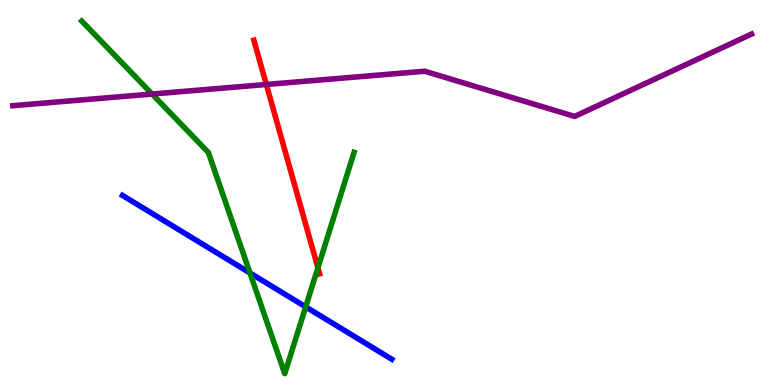[{'lines': ['blue', 'red'], 'intersections': []}, {'lines': ['green', 'red'], 'intersections': [{'x': 4.1, 'y': 3.04}]}, {'lines': ['purple', 'red'], 'intersections': [{'x': 3.44, 'y': 7.81}]}, {'lines': ['blue', 'green'], 'intersections': [{'x': 3.23, 'y': 2.91}, {'x': 3.94, 'y': 2.03}]}, {'lines': ['blue', 'purple'], 'intersections': []}, {'lines': ['green', 'purple'], 'intersections': [{'x': 1.96, 'y': 7.56}]}]